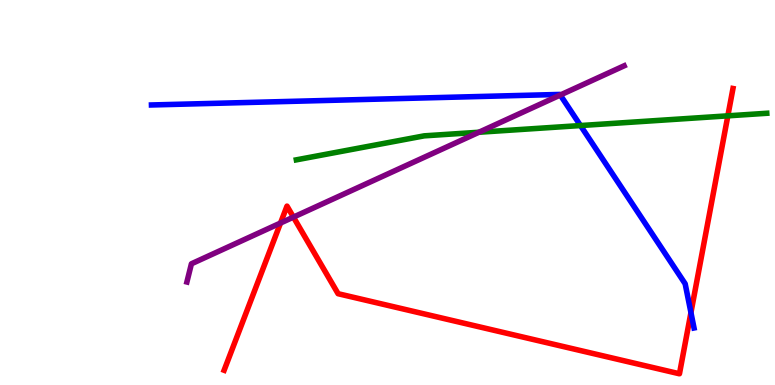[{'lines': ['blue', 'red'], 'intersections': [{'x': 8.92, 'y': 1.88}]}, {'lines': ['green', 'red'], 'intersections': [{'x': 9.39, 'y': 6.99}]}, {'lines': ['purple', 'red'], 'intersections': [{'x': 3.62, 'y': 4.21}, {'x': 3.79, 'y': 4.36}]}, {'lines': ['blue', 'green'], 'intersections': [{'x': 7.49, 'y': 6.74}]}, {'lines': ['blue', 'purple'], 'intersections': [{'x': 7.23, 'y': 7.53}]}, {'lines': ['green', 'purple'], 'intersections': [{'x': 6.18, 'y': 6.57}]}]